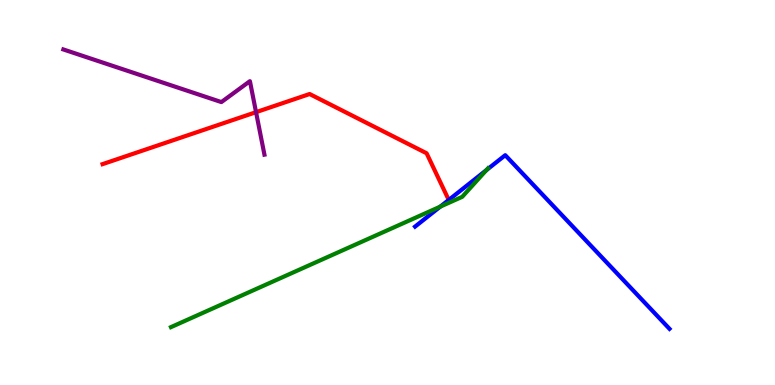[{'lines': ['blue', 'red'], 'intersections': []}, {'lines': ['green', 'red'], 'intersections': []}, {'lines': ['purple', 'red'], 'intersections': [{'x': 3.3, 'y': 7.09}]}, {'lines': ['blue', 'green'], 'intersections': [{'x': 5.68, 'y': 4.63}, {'x': 6.28, 'y': 5.58}]}, {'lines': ['blue', 'purple'], 'intersections': []}, {'lines': ['green', 'purple'], 'intersections': []}]